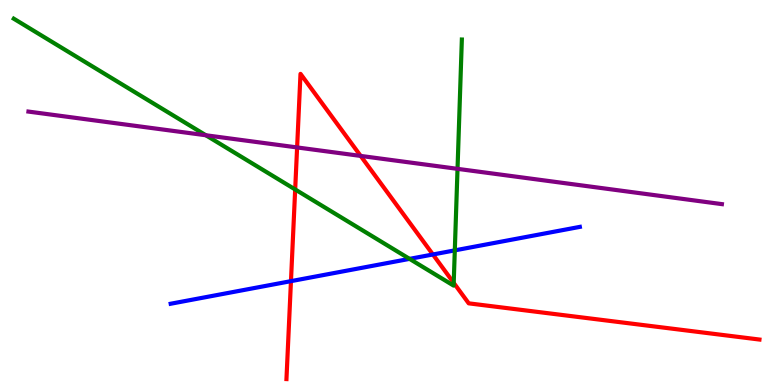[{'lines': ['blue', 'red'], 'intersections': [{'x': 3.75, 'y': 2.7}, {'x': 5.59, 'y': 3.39}]}, {'lines': ['green', 'red'], 'intersections': [{'x': 3.81, 'y': 5.08}, {'x': 5.85, 'y': 2.65}]}, {'lines': ['purple', 'red'], 'intersections': [{'x': 3.83, 'y': 6.17}, {'x': 4.65, 'y': 5.95}]}, {'lines': ['blue', 'green'], 'intersections': [{'x': 5.28, 'y': 3.28}, {'x': 5.87, 'y': 3.5}]}, {'lines': ['blue', 'purple'], 'intersections': []}, {'lines': ['green', 'purple'], 'intersections': [{'x': 2.66, 'y': 6.49}, {'x': 5.9, 'y': 5.61}]}]